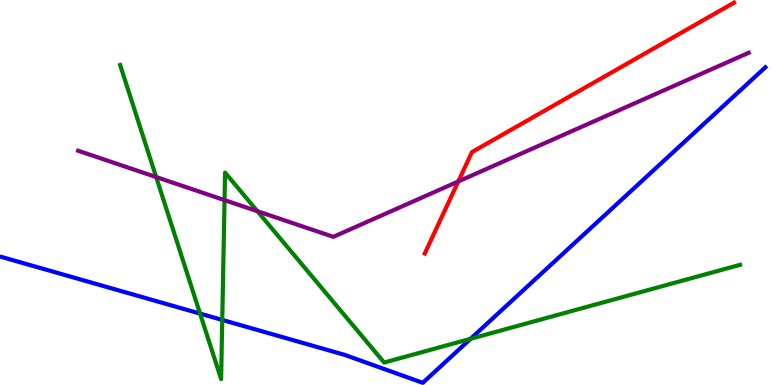[{'lines': ['blue', 'red'], 'intersections': []}, {'lines': ['green', 'red'], 'intersections': []}, {'lines': ['purple', 'red'], 'intersections': [{'x': 5.91, 'y': 5.29}]}, {'lines': ['blue', 'green'], 'intersections': [{'x': 2.58, 'y': 1.85}, {'x': 2.87, 'y': 1.69}, {'x': 6.07, 'y': 1.2}]}, {'lines': ['blue', 'purple'], 'intersections': []}, {'lines': ['green', 'purple'], 'intersections': [{'x': 2.02, 'y': 5.4}, {'x': 2.9, 'y': 4.8}, {'x': 3.32, 'y': 4.51}]}]